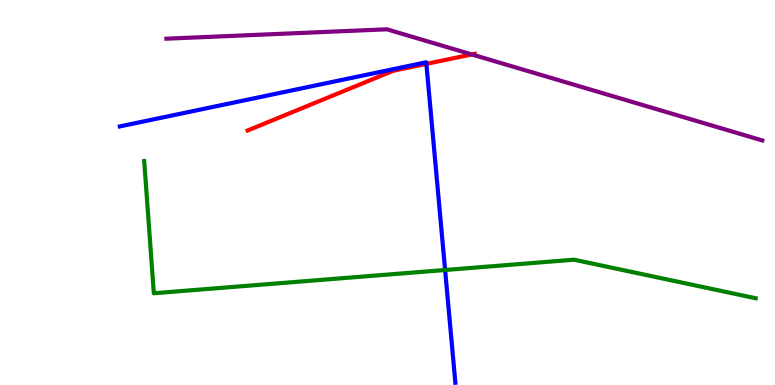[{'lines': ['blue', 'red'], 'intersections': [{'x': 5.5, 'y': 8.34}]}, {'lines': ['green', 'red'], 'intersections': []}, {'lines': ['purple', 'red'], 'intersections': [{'x': 6.09, 'y': 8.59}]}, {'lines': ['blue', 'green'], 'intersections': [{'x': 5.74, 'y': 2.99}]}, {'lines': ['blue', 'purple'], 'intersections': []}, {'lines': ['green', 'purple'], 'intersections': []}]